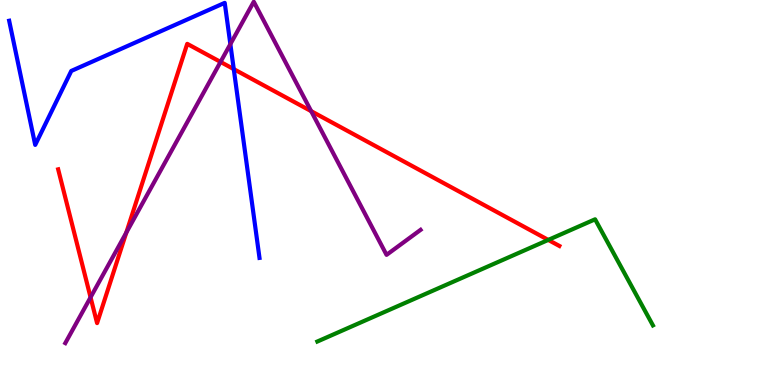[{'lines': ['blue', 'red'], 'intersections': [{'x': 3.02, 'y': 8.2}]}, {'lines': ['green', 'red'], 'intersections': [{'x': 7.07, 'y': 3.77}]}, {'lines': ['purple', 'red'], 'intersections': [{'x': 1.17, 'y': 2.28}, {'x': 1.63, 'y': 3.96}, {'x': 2.85, 'y': 8.39}, {'x': 4.02, 'y': 7.11}]}, {'lines': ['blue', 'green'], 'intersections': []}, {'lines': ['blue', 'purple'], 'intersections': [{'x': 2.97, 'y': 8.85}]}, {'lines': ['green', 'purple'], 'intersections': []}]